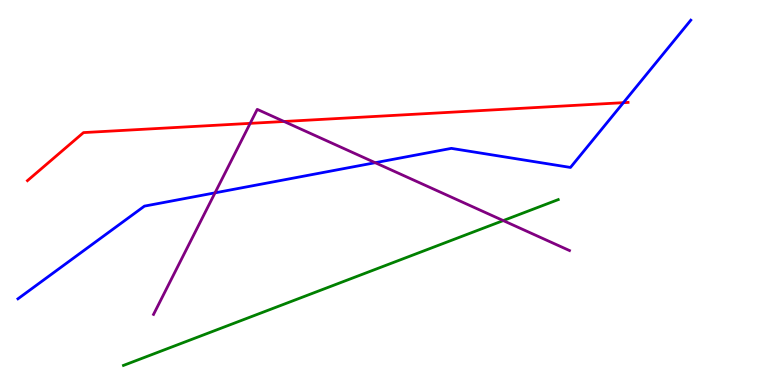[{'lines': ['blue', 'red'], 'intersections': [{'x': 8.04, 'y': 7.33}]}, {'lines': ['green', 'red'], 'intersections': []}, {'lines': ['purple', 'red'], 'intersections': [{'x': 3.23, 'y': 6.8}, {'x': 3.67, 'y': 6.84}]}, {'lines': ['blue', 'green'], 'intersections': []}, {'lines': ['blue', 'purple'], 'intersections': [{'x': 2.77, 'y': 4.99}, {'x': 4.84, 'y': 5.77}]}, {'lines': ['green', 'purple'], 'intersections': [{'x': 6.49, 'y': 4.27}]}]